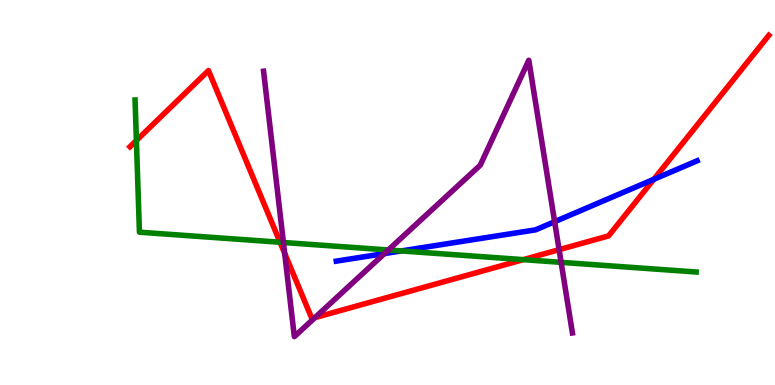[{'lines': ['blue', 'red'], 'intersections': [{'x': 8.44, 'y': 5.34}]}, {'lines': ['green', 'red'], 'intersections': [{'x': 1.76, 'y': 6.35}, {'x': 3.61, 'y': 3.71}, {'x': 6.75, 'y': 3.26}]}, {'lines': ['purple', 'red'], 'intersections': [{'x': 3.67, 'y': 3.42}, {'x': 4.06, 'y': 1.75}, {'x': 7.21, 'y': 3.52}]}, {'lines': ['blue', 'green'], 'intersections': [{'x': 5.18, 'y': 3.48}]}, {'lines': ['blue', 'purple'], 'intersections': [{'x': 4.96, 'y': 3.41}, {'x': 7.16, 'y': 4.24}]}, {'lines': ['green', 'purple'], 'intersections': [{'x': 3.66, 'y': 3.7}, {'x': 5.01, 'y': 3.51}, {'x': 7.24, 'y': 3.19}]}]